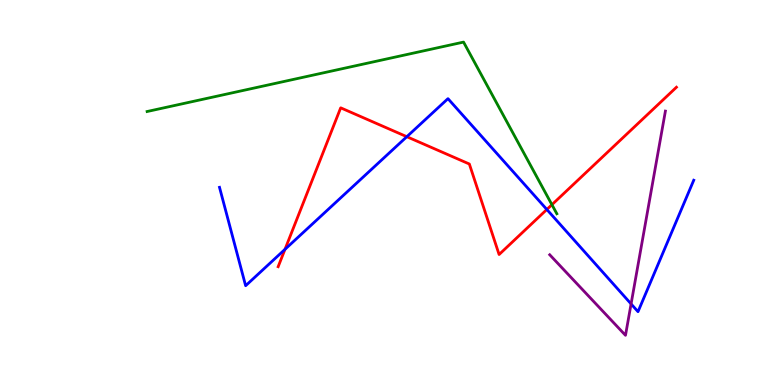[{'lines': ['blue', 'red'], 'intersections': [{'x': 3.68, 'y': 3.52}, {'x': 5.25, 'y': 6.45}, {'x': 7.06, 'y': 4.56}]}, {'lines': ['green', 'red'], 'intersections': [{'x': 7.12, 'y': 4.68}]}, {'lines': ['purple', 'red'], 'intersections': []}, {'lines': ['blue', 'green'], 'intersections': []}, {'lines': ['blue', 'purple'], 'intersections': [{'x': 8.14, 'y': 2.11}]}, {'lines': ['green', 'purple'], 'intersections': []}]